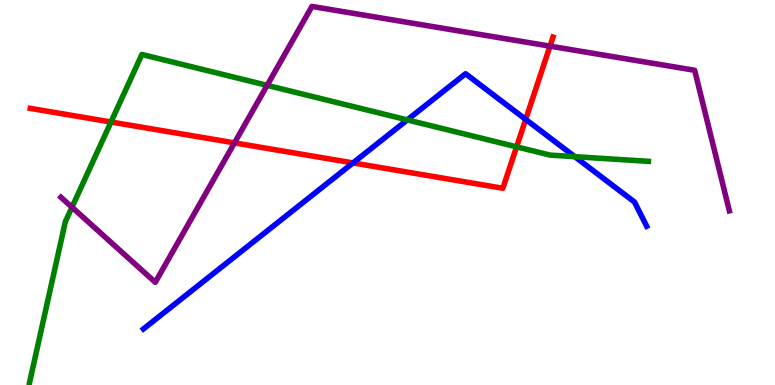[{'lines': ['blue', 'red'], 'intersections': [{'x': 4.55, 'y': 5.77}, {'x': 6.78, 'y': 6.9}]}, {'lines': ['green', 'red'], 'intersections': [{'x': 1.43, 'y': 6.83}, {'x': 6.67, 'y': 6.19}]}, {'lines': ['purple', 'red'], 'intersections': [{'x': 3.03, 'y': 6.29}, {'x': 7.1, 'y': 8.8}]}, {'lines': ['blue', 'green'], 'intersections': [{'x': 5.26, 'y': 6.89}, {'x': 7.42, 'y': 5.93}]}, {'lines': ['blue', 'purple'], 'intersections': []}, {'lines': ['green', 'purple'], 'intersections': [{'x': 0.929, 'y': 4.62}, {'x': 3.45, 'y': 7.78}]}]